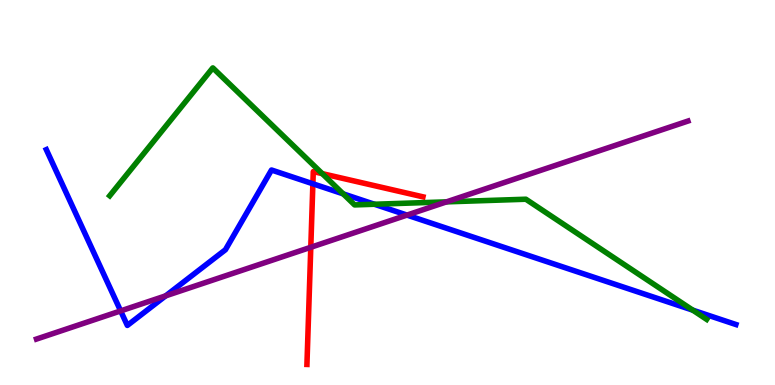[{'lines': ['blue', 'red'], 'intersections': [{'x': 4.04, 'y': 5.23}]}, {'lines': ['green', 'red'], 'intersections': [{'x': 4.16, 'y': 5.49}]}, {'lines': ['purple', 'red'], 'intersections': [{'x': 4.01, 'y': 3.58}]}, {'lines': ['blue', 'green'], 'intersections': [{'x': 4.43, 'y': 4.96}, {'x': 4.83, 'y': 4.69}, {'x': 8.94, 'y': 1.94}]}, {'lines': ['blue', 'purple'], 'intersections': [{'x': 1.56, 'y': 1.92}, {'x': 2.14, 'y': 2.32}, {'x': 5.25, 'y': 4.41}]}, {'lines': ['green', 'purple'], 'intersections': [{'x': 5.76, 'y': 4.76}]}]